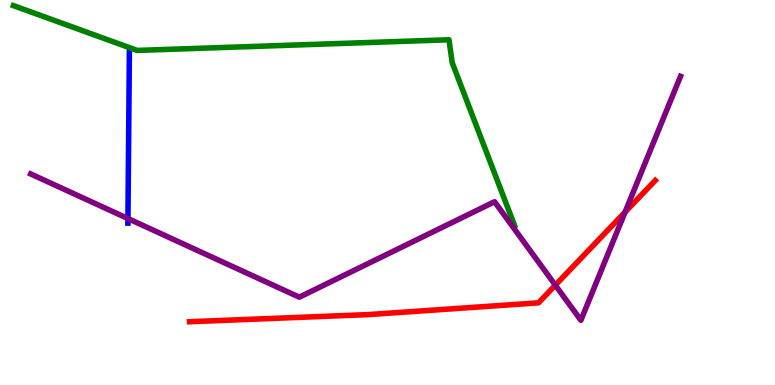[{'lines': ['blue', 'red'], 'intersections': []}, {'lines': ['green', 'red'], 'intersections': []}, {'lines': ['purple', 'red'], 'intersections': [{'x': 7.17, 'y': 2.59}, {'x': 8.07, 'y': 4.49}]}, {'lines': ['blue', 'green'], 'intersections': []}, {'lines': ['blue', 'purple'], 'intersections': [{'x': 1.65, 'y': 4.32}]}, {'lines': ['green', 'purple'], 'intersections': []}]